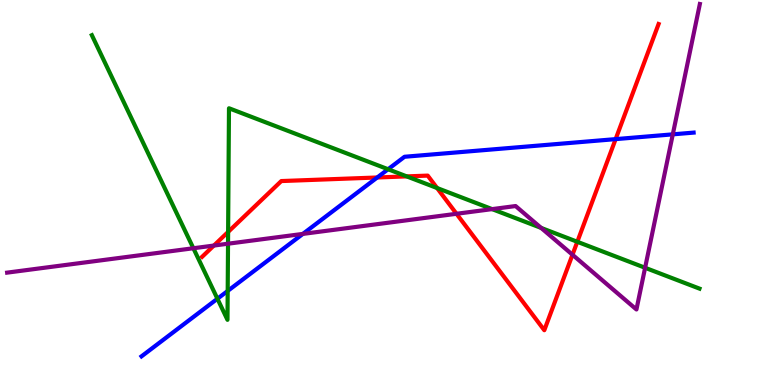[{'lines': ['blue', 'red'], 'intersections': [{'x': 4.87, 'y': 5.39}, {'x': 7.94, 'y': 6.39}]}, {'lines': ['green', 'red'], 'intersections': [{'x': 2.94, 'y': 3.98}, {'x': 5.25, 'y': 5.42}, {'x': 5.64, 'y': 5.12}, {'x': 7.45, 'y': 3.72}]}, {'lines': ['purple', 'red'], 'intersections': [{'x': 2.76, 'y': 3.62}, {'x': 5.89, 'y': 4.45}, {'x': 7.39, 'y': 3.38}]}, {'lines': ['blue', 'green'], 'intersections': [{'x': 2.81, 'y': 2.24}, {'x': 2.94, 'y': 2.44}, {'x': 5.01, 'y': 5.6}]}, {'lines': ['blue', 'purple'], 'intersections': [{'x': 3.91, 'y': 3.92}, {'x': 8.68, 'y': 6.51}]}, {'lines': ['green', 'purple'], 'intersections': [{'x': 2.5, 'y': 3.55}, {'x': 2.94, 'y': 3.67}, {'x': 6.35, 'y': 4.57}, {'x': 6.98, 'y': 4.08}, {'x': 8.32, 'y': 3.04}]}]